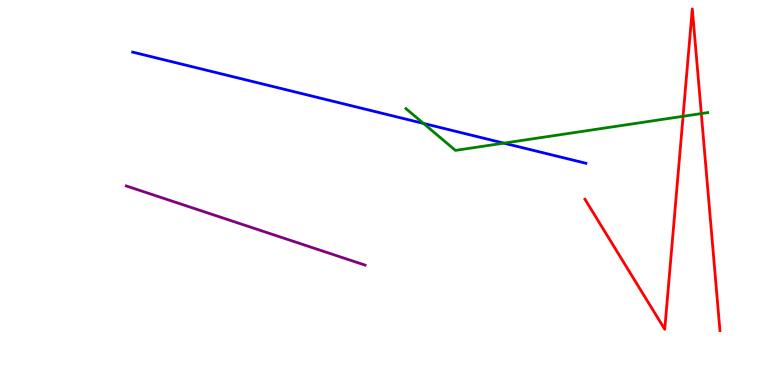[{'lines': ['blue', 'red'], 'intersections': []}, {'lines': ['green', 'red'], 'intersections': [{'x': 8.81, 'y': 6.98}, {'x': 9.05, 'y': 7.05}]}, {'lines': ['purple', 'red'], 'intersections': []}, {'lines': ['blue', 'green'], 'intersections': [{'x': 5.46, 'y': 6.79}, {'x': 6.5, 'y': 6.28}]}, {'lines': ['blue', 'purple'], 'intersections': []}, {'lines': ['green', 'purple'], 'intersections': []}]